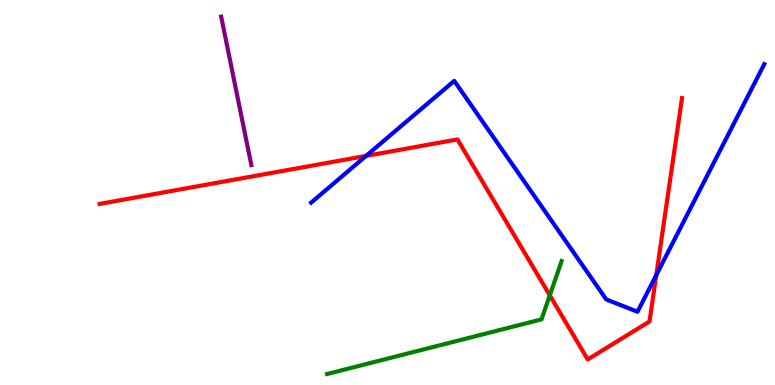[{'lines': ['blue', 'red'], 'intersections': [{'x': 4.72, 'y': 5.95}, {'x': 8.47, 'y': 2.85}]}, {'lines': ['green', 'red'], 'intersections': [{'x': 7.09, 'y': 2.33}]}, {'lines': ['purple', 'red'], 'intersections': []}, {'lines': ['blue', 'green'], 'intersections': []}, {'lines': ['blue', 'purple'], 'intersections': []}, {'lines': ['green', 'purple'], 'intersections': []}]